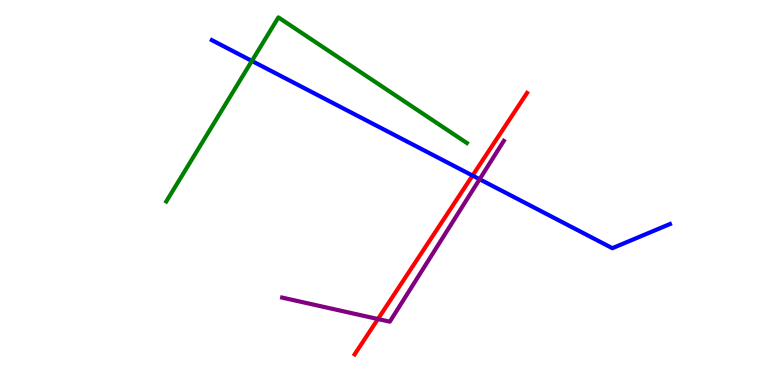[{'lines': ['blue', 'red'], 'intersections': [{'x': 6.1, 'y': 5.44}]}, {'lines': ['green', 'red'], 'intersections': []}, {'lines': ['purple', 'red'], 'intersections': [{'x': 4.88, 'y': 1.71}]}, {'lines': ['blue', 'green'], 'intersections': [{'x': 3.25, 'y': 8.42}]}, {'lines': ['blue', 'purple'], 'intersections': [{'x': 6.19, 'y': 5.34}]}, {'lines': ['green', 'purple'], 'intersections': []}]